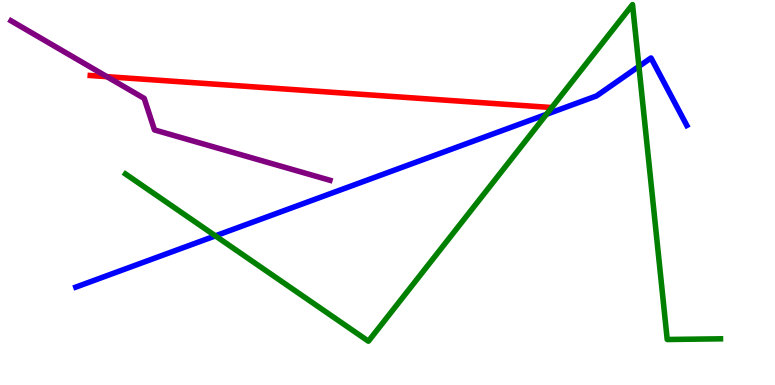[{'lines': ['blue', 'red'], 'intersections': []}, {'lines': ['green', 'red'], 'intersections': []}, {'lines': ['purple', 'red'], 'intersections': [{'x': 1.38, 'y': 8.01}]}, {'lines': ['blue', 'green'], 'intersections': [{'x': 2.78, 'y': 3.87}, {'x': 7.05, 'y': 7.03}, {'x': 8.24, 'y': 8.28}]}, {'lines': ['blue', 'purple'], 'intersections': []}, {'lines': ['green', 'purple'], 'intersections': []}]